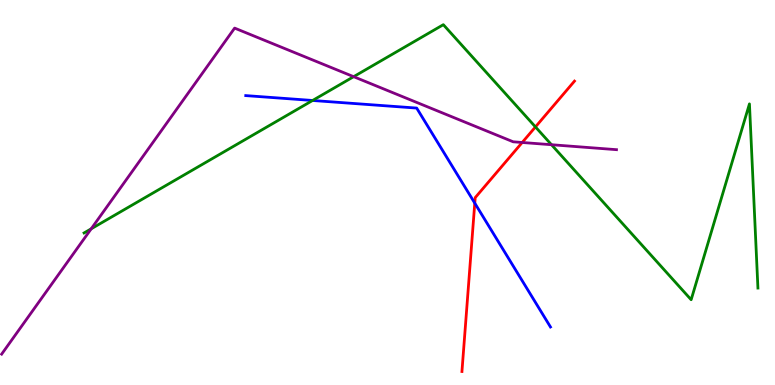[{'lines': ['blue', 'red'], 'intersections': [{'x': 6.13, 'y': 4.72}]}, {'lines': ['green', 'red'], 'intersections': [{'x': 6.91, 'y': 6.7}]}, {'lines': ['purple', 'red'], 'intersections': [{'x': 6.74, 'y': 6.3}]}, {'lines': ['blue', 'green'], 'intersections': [{'x': 4.03, 'y': 7.39}]}, {'lines': ['blue', 'purple'], 'intersections': []}, {'lines': ['green', 'purple'], 'intersections': [{'x': 1.18, 'y': 4.06}, {'x': 4.56, 'y': 8.01}, {'x': 7.12, 'y': 6.24}]}]